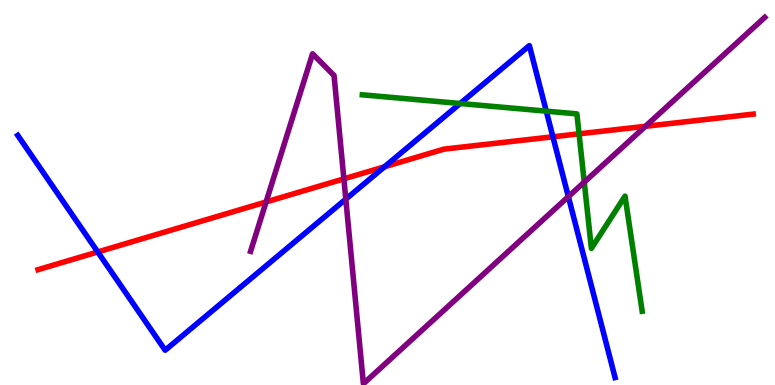[{'lines': ['blue', 'red'], 'intersections': [{'x': 1.26, 'y': 3.46}, {'x': 4.96, 'y': 5.67}, {'x': 7.13, 'y': 6.45}]}, {'lines': ['green', 'red'], 'intersections': [{'x': 7.47, 'y': 6.52}]}, {'lines': ['purple', 'red'], 'intersections': [{'x': 3.43, 'y': 4.75}, {'x': 4.44, 'y': 5.35}, {'x': 8.33, 'y': 6.72}]}, {'lines': ['blue', 'green'], 'intersections': [{'x': 5.94, 'y': 7.31}, {'x': 7.05, 'y': 7.11}]}, {'lines': ['blue', 'purple'], 'intersections': [{'x': 4.46, 'y': 4.83}, {'x': 7.33, 'y': 4.89}]}, {'lines': ['green', 'purple'], 'intersections': [{'x': 7.54, 'y': 5.27}]}]